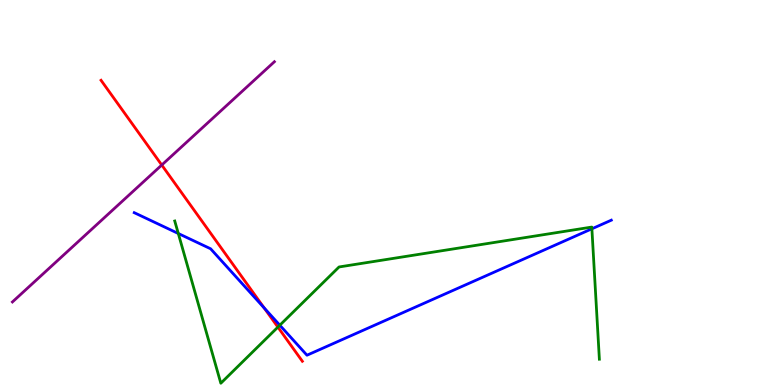[{'lines': ['blue', 'red'], 'intersections': [{'x': 3.41, 'y': 2.0}]}, {'lines': ['green', 'red'], 'intersections': [{'x': 3.59, 'y': 1.5}]}, {'lines': ['purple', 'red'], 'intersections': [{'x': 2.09, 'y': 5.71}]}, {'lines': ['blue', 'green'], 'intersections': [{'x': 2.3, 'y': 3.94}, {'x': 3.61, 'y': 1.55}, {'x': 7.64, 'y': 4.06}]}, {'lines': ['blue', 'purple'], 'intersections': []}, {'lines': ['green', 'purple'], 'intersections': []}]